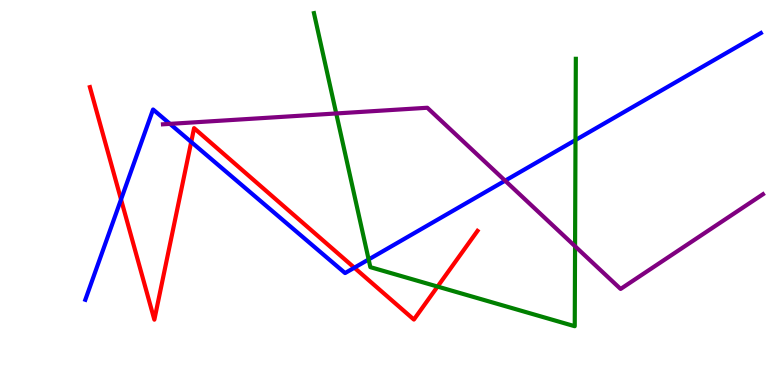[{'lines': ['blue', 'red'], 'intersections': [{'x': 1.56, 'y': 4.82}, {'x': 2.47, 'y': 6.31}, {'x': 4.57, 'y': 3.05}]}, {'lines': ['green', 'red'], 'intersections': [{'x': 5.65, 'y': 2.56}]}, {'lines': ['purple', 'red'], 'intersections': []}, {'lines': ['blue', 'green'], 'intersections': [{'x': 4.76, 'y': 3.26}, {'x': 7.43, 'y': 6.36}]}, {'lines': ['blue', 'purple'], 'intersections': [{'x': 2.19, 'y': 6.78}, {'x': 6.52, 'y': 5.31}]}, {'lines': ['green', 'purple'], 'intersections': [{'x': 4.34, 'y': 7.05}, {'x': 7.42, 'y': 3.6}]}]